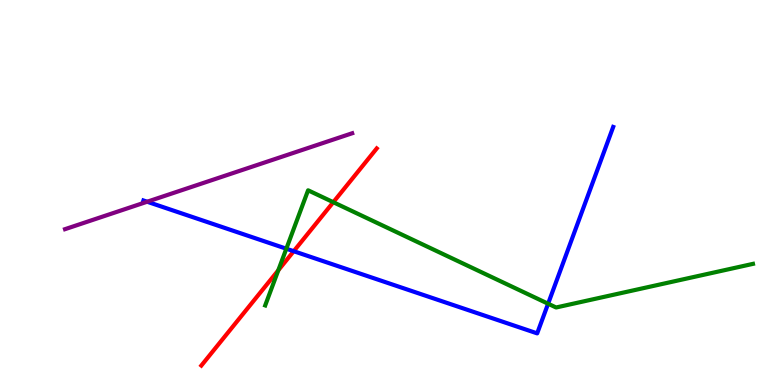[{'lines': ['blue', 'red'], 'intersections': [{'x': 3.79, 'y': 3.48}]}, {'lines': ['green', 'red'], 'intersections': [{'x': 3.59, 'y': 2.98}, {'x': 4.3, 'y': 4.75}]}, {'lines': ['purple', 'red'], 'intersections': []}, {'lines': ['blue', 'green'], 'intersections': [{'x': 3.69, 'y': 3.54}, {'x': 7.07, 'y': 2.11}]}, {'lines': ['blue', 'purple'], 'intersections': [{'x': 1.9, 'y': 4.76}]}, {'lines': ['green', 'purple'], 'intersections': []}]